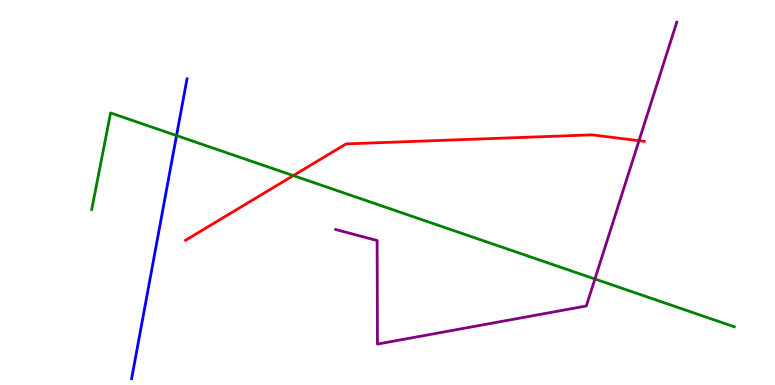[{'lines': ['blue', 'red'], 'intersections': []}, {'lines': ['green', 'red'], 'intersections': [{'x': 3.78, 'y': 5.44}]}, {'lines': ['purple', 'red'], 'intersections': [{'x': 8.25, 'y': 6.35}]}, {'lines': ['blue', 'green'], 'intersections': [{'x': 2.28, 'y': 6.48}]}, {'lines': ['blue', 'purple'], 'intersections': []}, {'lines': ['green', 'purple'], 'intersections': [{'x': 7.68, 'y': 2.75}]}]